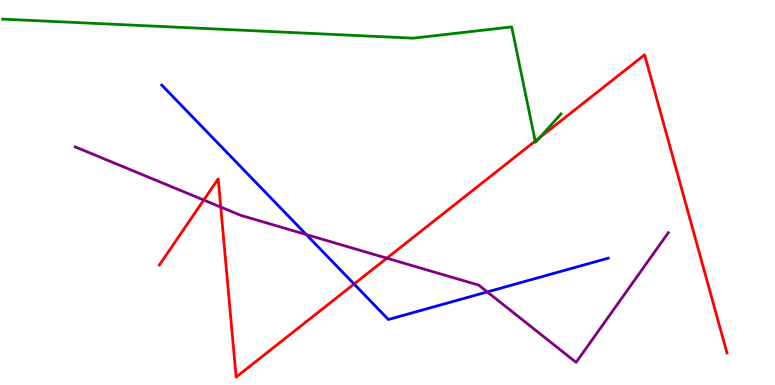[{'lines': ['blue', 'red'], 'intersections': [{'x': 4.57, 'y': 2.62}]}, {'lines': ['green', 'red'], 'intersections': [{'x': 6.91, 'y': 6.33}, {'x': 6.96, 'y': 6.43}]}, {'lines': ['purple', 'red'], 'intersections': [{'x': 2.63, 'y': 4.8}, {'x': 2.85, 'y': 4.62}, {'x': 4.99, 'y': 3.29}]}, {'lines': ['blue', 'green'], 'intersections': []}, {'lines': ['blue', 'purple'], 'intersections': [{'x': 3.95, 'y': 3.91}, {'x': 6.29, 'y': 2.42}]}, {'lines': ['green', 'purple'], 'intersections': []}]